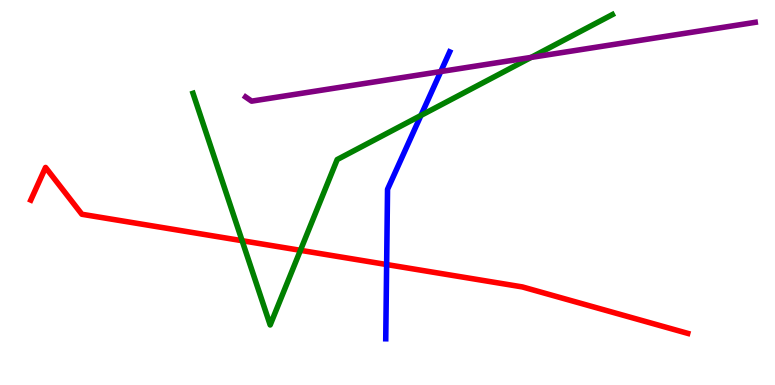[{'lines': ['blue', 'red'], 'intersections': [{'x': 4.99, 'y': 3.13}]}, {'lines': ['green', 'red'], 'intersections': [{'x': 3.12, 'y': 3.75}, {'x': 3.88, 'y': 3.5}]}, {'lines': ['purple', 'red'], 'intersections': []}, {'lines': ['blue', 'green'], 'intersections': [{'x': 5.43, 'y': 7.0}]}, {'lines': ['blue', 'purple'], 'intersections': [{'x': 5.69, 'y': 8.14}]}, {'lines': ['green', 'purple'], 'intersections': [{'x': 6.85, 'y': 8.51}]}]